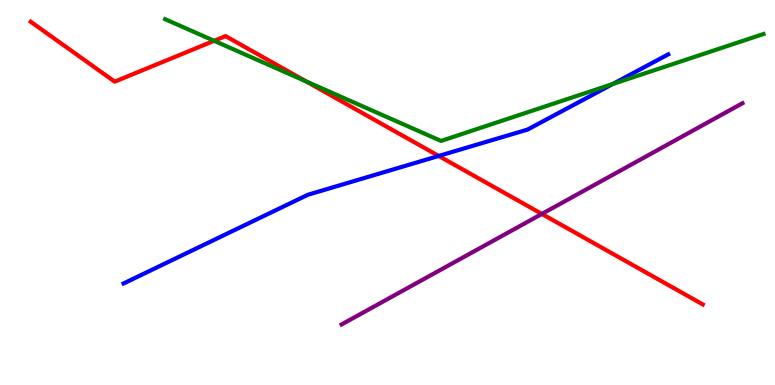[{'lines': ['blue', 'red'], 'intersections': [{'x': 5.66, 'y': 5.95}]}, {'lines': ['green', 'red'], 'intersections': [{'x': 2.76, 'y': 8.94}, {'x': 3.95, 'y': 7.89}]}, {'lines': ['purple', 'red'], 'intersections': [{'x': 6.99, 'y': 4.44}]}, {'lines': ['blue', 'green'], 'intersections': [{'x': 7.91, 'y': 7.82}]}, {'lines': ['blue', 'purple'], 'intersections': []}, {'lines': ['green', 'purple'], 'intersections': []}]